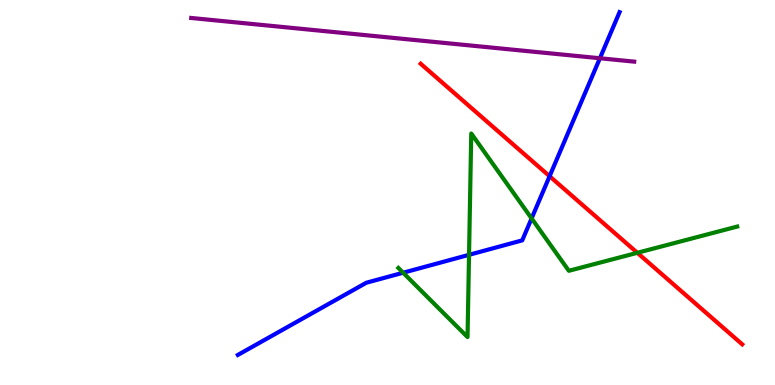[{'lines': ['blue', 'red'], 'intersections': [{'x': 7.09, 'y': 5.42}]}, {'lines': ['green', 'red'], 'intersections': [{'x': 8.22, 'y': 3.43}]}, {'lines': ['purple', 'red'], 'intersections': []}, {'lines': ['blue', 'green'], 'intersections': [{'x': 5.2, 'y': 2.92}, {'x': 6.05, 'y': 3.38}, {'x': 6.86, 'y': 4.33}]}, {'lines': ['blue', 'purple'], 'intersections': [{'x': 7.74, 'y': 8.49}]}, {'lines': ['green', 'purple'], 'intersections': []}]